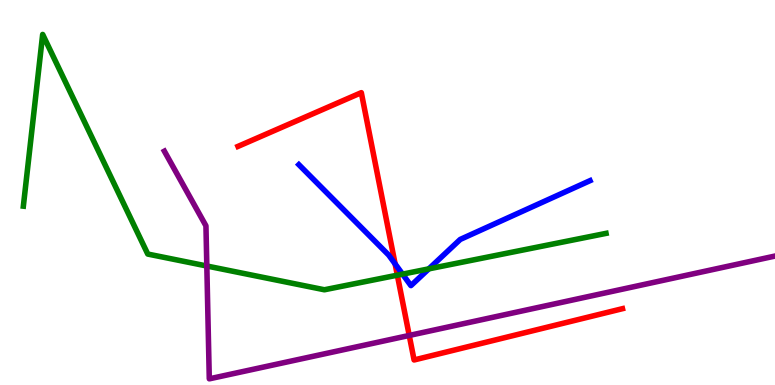[{'lines': ['blue', 'red'], 'intersections': [{'x': 5.1, 'y': 3.15}]}, {'lines': ['green', 'red'], 'intersections': [{'x': 5.13, 'y': 2.85}]}, {'lines': ['purple', 'red'], 'intersections': [{'x': 5.28, 'y': 1.29}]}, {'lines': ['blue', 'green'], 'intersections': [{'x': 5.19, 'y': 2.88}, {'x': 5.53, 'y': 3.02}]}, {'lines': ['blue', 'purple'], 'intersections': []}, {'lines': ['green', 'purple'], 'intersections': [{'x': 2.67, 'y': 3.09}]}]